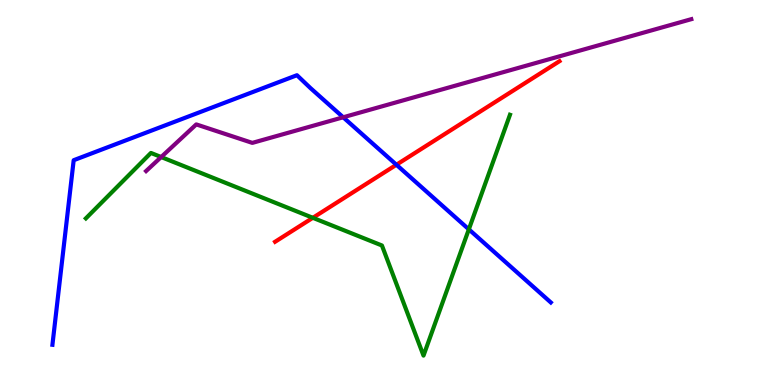[{'lines': ['blue', 'red'], 'intersections': [{'x': 5.11, 'y': 5.72}]}, {'lines': ['green', 'red'], 'intersections': [{'x': 4.04, 'y': 4.34}]}, {'lines': ['purple', 'red'], 'intersections': []}, {'lines': ['blue', 'green'], 'intersections': [{'x': 6.05, 'y': 4.04}]}, {'lines': ['blue', 'purple'], 'intersections': [{'x': 4.43, 'y': 6.95}]}, {'lines': ['green', 'purple'], 'intersections': [{'x': 2.08, 'y': 5.92}]}]